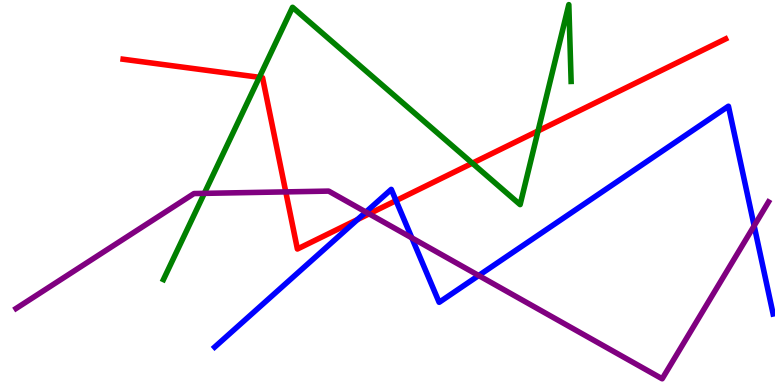[{'lines': ['blue', 'red'], 'intersections': [{'x': 4.61, 'y': 4.3}, {'x': 5.11, 'y': 4.79}]}, {'lines': ['green', 'red'], 'intersections': [{'x': 3.35, 'y': 7.99}, {'x': 6.09, 'y': 5.76}, {'x': 6.94, 'y': 6.6}]}, {'lines': ['purple', 'red'], 'intersections': [{'x': 3.69, 'y': 5.02}, {'x': 4.76, 'y': 4.45}]}, {'lines': ['blue', 'green'], 'intersections': []}, {'lines': ['blue', 'purple'], 'intersections': [{'x': 4.72, 'y': 4.49}, {'x': 5.31, 'y': 3.82}, {'x': 6.18, 'y': 2.84}, {'x': 9.73, 'y': 4.13}]}, {'lines': ['green', 'purple'], 'intersections': [{'x': 2.64, 'y': 4.98}]}]